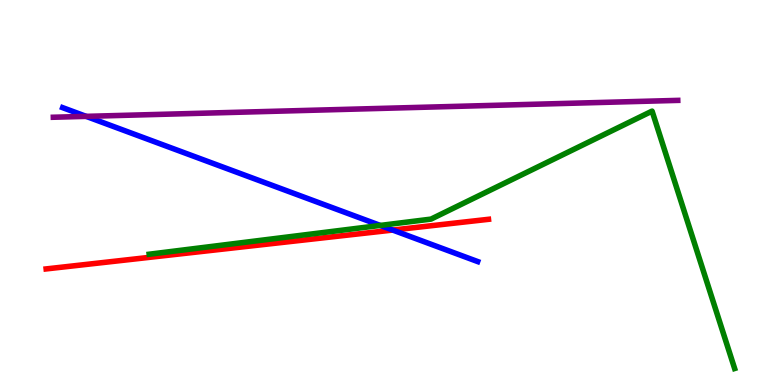[{'lines': ['blue', 'red'], 'intersections': [{'x': 5.07, 'y': 4.02}]}, {'lines': ['green', 'red'], 'intersections': []}, {'lines': ['purple', 'red'], 'intersections': []}, {'lines': ['blue', 'green'], 'intersections': [{'x': 4.91, 'y': 4.14}]}, {'lines': ['blue', 'purple'], 'intersections': [{'x': 1.11, 'y': 6.98}]}, {'lines': ['green', 'purple'], 'intersections': []}]